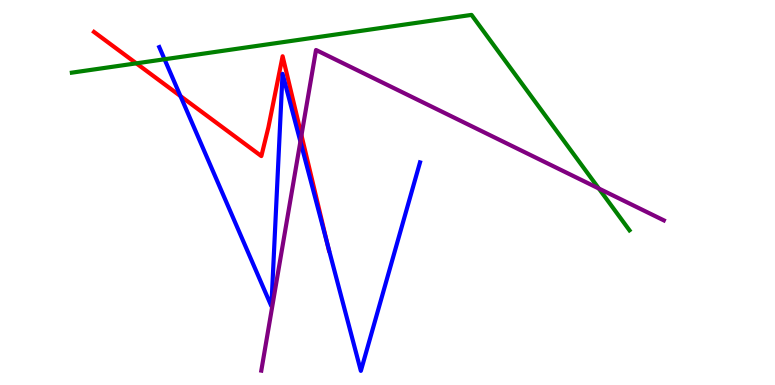[{'lines': ['blue', 'red'], 'intersections': [{'x': 2.33, 'y': 7.5}, {'x': 4.22, 'y': 3.67}]}, {'lines': ['green', 'red'], 'intersections': [{'x': 1.76, 'y': 8.35}]}, {'lines': ['purple', 'red'], 'intersections': [{'x': 3.89, 'y': 6.49}]}, {'lines': ['blue', 'green'], 'intersections': [{'x': 2.12, 'y': 8.46}]}, {'lines': ['blue', 'purple'], 'intersections': [{'x': 3.88, 'y': 6.32}]}, {'lines': ['green', 'purple'], 'intersections': [{'x': 7.73, 'y': 5.1}]}]